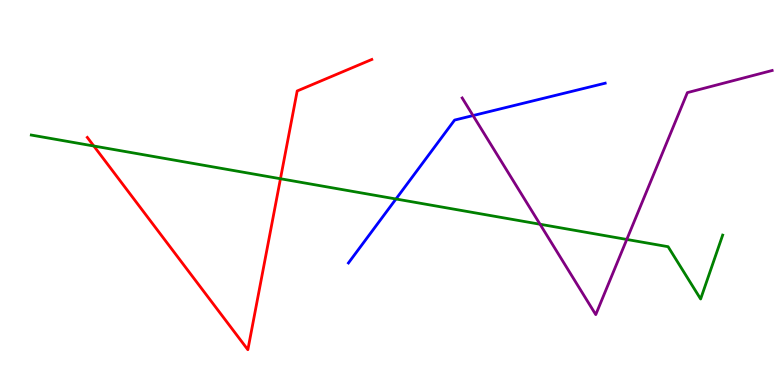[{'lines': ['blue', 'red'], 'intersections': []}, {'lines': ['green', 'red'], 'intersections': [{'x': 1.21, 'y': 6.21}, {'x': 3.62, 'y': 5.36}]}, {'lines': ['purple', 'red'], 'intersections': []}, {'lines': ['blue', 'green'], 'intersections': [{'x': 5.11, 'y': 4.83}]}, {'lines': ['blue', 'purple'], 'intersections': [{'x': 6.1, 'y': 7.0}]}, {'lines': ['green', 'purple'], 'intersections': [{'x': 6.97, 'y': 4.18}, {'x': 8.09, 'y': 3.78}]}]